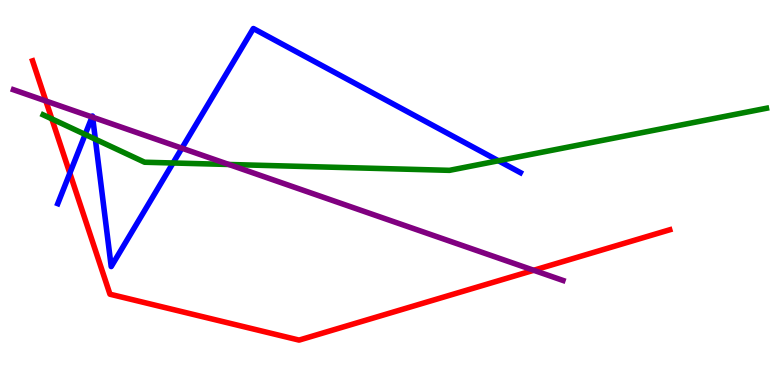[{'lines': ['blue', 'red'], 'intersections': [{'x': 0.901, 'y': 5.5}]}, {'lines': ['green', 'red'], 'intersections': [{'x': 0.669, 'y': 6.91}]}, {'lines': ['purple', 'red'], 'intersections': [{'x': 0.592, 'y': 7.38}, {'x': 6.89, 'y': 2.98}]}, {'lines': ['blue', 'green'], 'intersections': [{'x': 1.1, 'y': 6.51}, {'x': 1.23, 'y': 6.38}, {'x': 2.23, 'y': 5.77}, {'x': 6.43, 'y': 5.82}]}, {'lines': ['blue', 'purple'], 'intersections': [{'x': 1.19, 'y': 6.96}, {'x': 1.2, 'y': 6.96}, {'x': 2.35, 'y': 6.15}]}, {'lines': ['green', 'purple'], 'intersections': [{'x': 2.95, 'y': 5.73}]}]